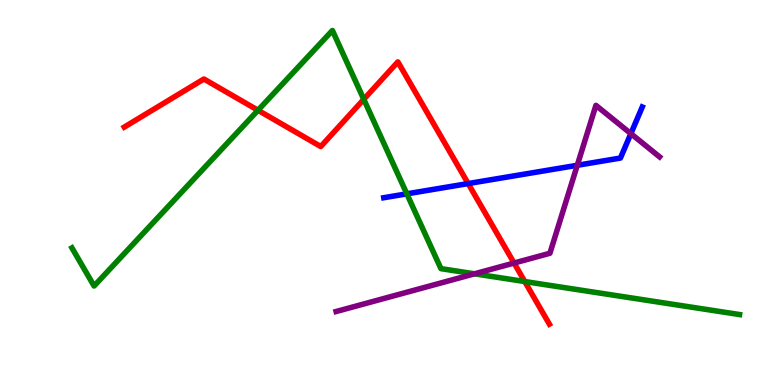[{'lines': ['blue', 'red'], 'intersections': [{'x': 6.04, 'y': 5.23}]}, {'lines': ['green', 'red'], 'intersections': [{'x': 3.33, 'y': 7.14}, {'x': 4.69, 'y': 7.42}, {'x': 6.77, 'y': 2.69}]}, {'lines': ['purple', 'red'], 'intersections': [{'x': 6.63, 'y': 3.17}]}, {'lines': ['blue', 'green'], 'intersections': [{'x': 5.25, 'y': 4.97}]}, {'lines': ['blue', 'purple'], 'intersections': [{'x': 7.45, 'y': 5.71}, {'x': 8.14, 'y': 6.53}]}, {'lines': ['green', 'purple'], 'intersections': [{'x': 6.12, 'y': 2.89}]}]